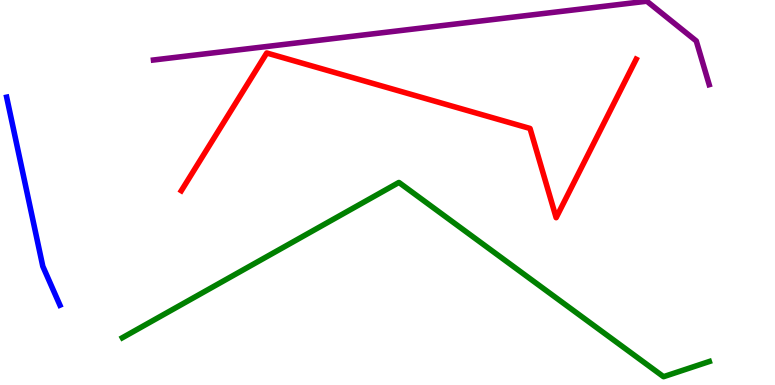[{'lines': ['blue', 'red'], 'intersections': []}, {'lines': ['green', 'red'], 'intersections': []}, {'lines': ['purple', 'red'], 'intersections': []}, {'lines': ['blue', 'green'], 'intersections': []}, {'lines': ['blue', 'purple'], 'intersections': []}, {'lines': ['green', 'purple'], 'intersections': []}]